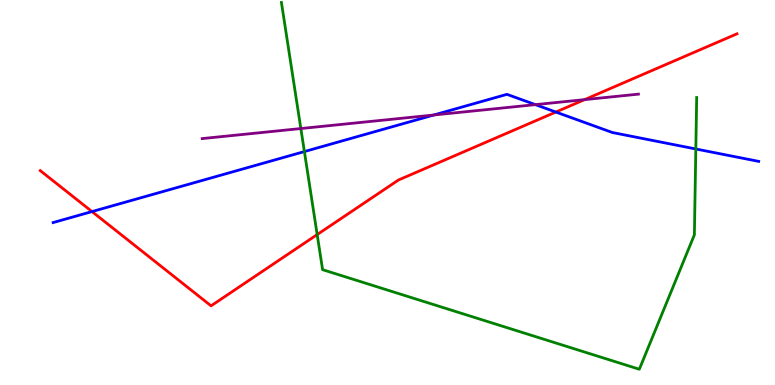[{'lines': ['blue', 'red'], 'intersections': [{'x': 1.19, 'y': 4.5}, {'x': 7.17, 'y': 7.09}]}, {'lines': ['green', 'red'], 'intersections': [{'x': 4.09, 'y': 3.91}]}, {'lines': ['purple', 'red'], 'intersections': [{'x': 7.54, 'y': 7.41}]}, {'lines': ['blue', 'green'], 'intersections': [{'x': 3.93, 'y': 6.06}, {'x': 8.98, 'y': 6.13}]}, {'lines': ['blue', 'purple'], 'intersections': [{'x': 5.6, 'y': 7.01}, {'x': 6.91, 'y': 7.28}]}, {'lines': ['green', 'purple'], 'intersections': [{'x': 3.88, 'y': 6.66}]}]